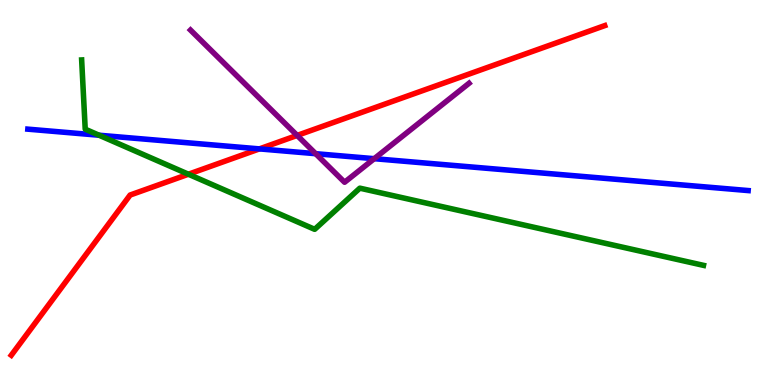[{'lines': ['blue', 'red'], 'intersections': [{'x': 3.35, 'y': 6.13}]}, {'lines': ['green', 'red'], 'intersections': [{'x': 2.43, 'y': 5.47}]}, {'lines': ['purple', 'red'], 'intersections': [{'x': 3.83, 'y': 6.48}]}, {'lines': ['blue', 'green'], 'intersections': [{'x': 1.28, 'y': 6.49}]}, {'lines': ['blue', 'purple'], 'intersections': [{'x': 4.07, 'y': 6.01}, {'x': 4.83, 'y': 5.88}]}, {'lines': ['green', 'purple'], 'intersections': []}]